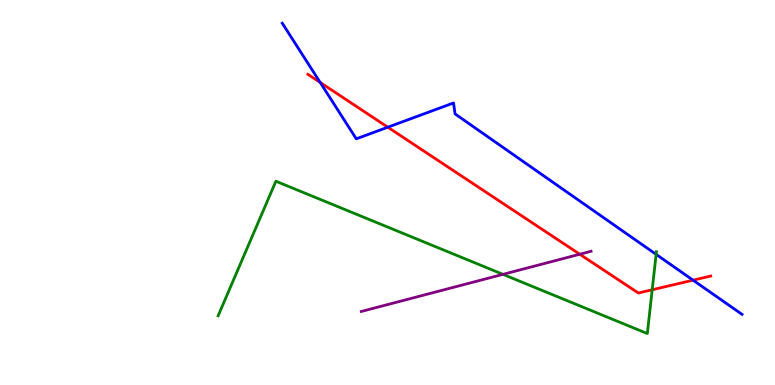[{'lines': ['blue', 'red'], 'intersections': [{'x': 4.13, 'y': 7.86}, {'x': 5.0, 'y': 6.7}, {'x': 8.94, 'y': 2.72}]}, {'lines': ['green', 'red'], 'intersections': [{'x': 8.42, 'y': 2.47}]}, {'lines': ['purple', 'red'], 'intersections': [{'x': 7.48, 'y': 3.4}]}, {'lines': ['blue', 'green'], 'intersections': [{'x': 8.47, 'y': 3.39}]}, {'lines': ['blue', 'purple'], 'intersections': []}, {'lines': ['green', 'purple'], 'intersections': [{'x': 6.49, 'y': 2.87}]}]